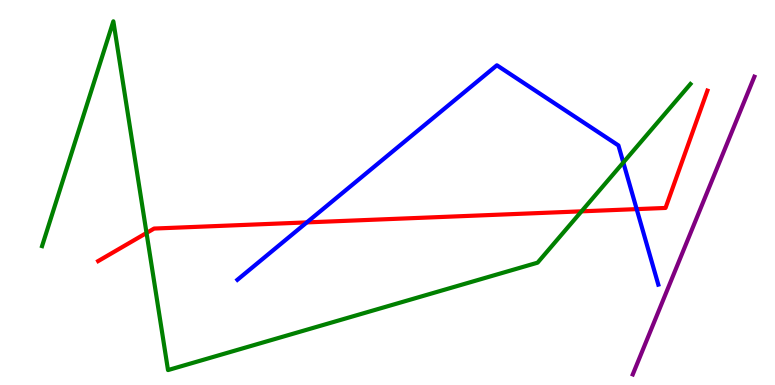[{'lines': ['blue', 'red'], 'intersections': [{'x': 3.96, 'y': 4.22}, {'x': 8.22, 'y': 4.57}]}, {'lines': ['green', 'red'], 'intersections': [{'x': 1.89, 'y': 3.95}, {'x': 7.5, 'y': 4.51}]}, {'lines': ['purple', 'red'], 'intersections': []}, {'lines': ['blue', 'green'], 'intersections': [{'x': 8.04, 'y': 5.78}]}, {'lines': ['blue', 'purple'], 'intersections': []}, {'lines': ['green', 'purple'], 'intersections': []}]